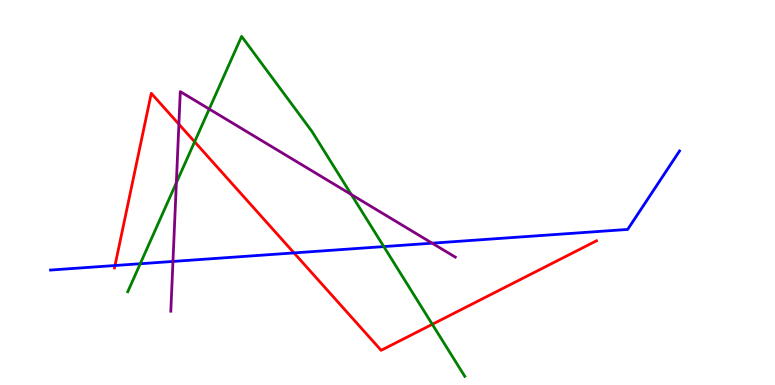[{'lines': ['blue', 'red'], 'intersections': [{'x': 1.48, 'y': 3.1}, {'x': 3.79, 'y': 3.43}]}, {'lines': ['green', 'red'], 'intersections': [{'x': 2.51, 'y': 6.32}, {'x': 5.58, 'y': 1.58}]}, {'lines': ['purple', 'red'], 'intersections': [{'x': 2.31, 'y': 6.77}]}, {'lines': ['blue', 'green'], 'intersections': [{'x': 1.81, 'y': 3.15}, {'x': 4.95, 'y': 3.6}]}, {'lines': ['blue', 'purple'], 'intersections': [{'x': 2.23, 'y': 3.21}, {'x': 5.58, 'y': 3.68}]}, {'lines': ['green', 'purple'], 'intersections': [{'x': 2.28, 'y': 5.25}, {'x': 2.7, 'y': 7.17}, {'x': 4.53, 'y': 4.95}]}]